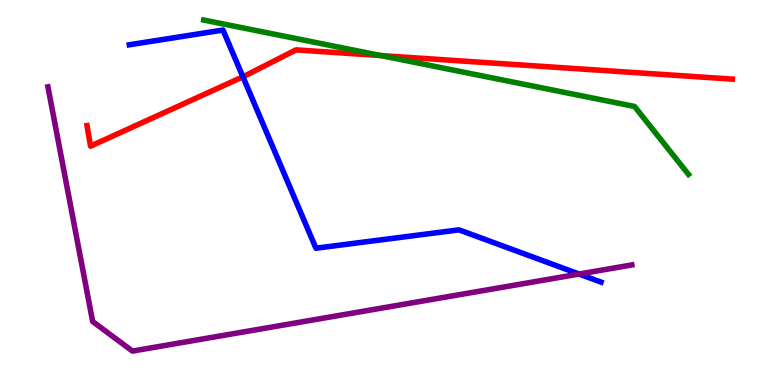[{'lines': ['blue', 'red'], 'intersections': [{'x': 3.13, 'y': 8.0}]}, {'lines': ['green', 'red'], 'intersections': [{'x': 4.91, 'y': 8.56}]}, {'lines': ['purple', 'red'], 'intersections': []}, {'lines': ['blue', 'green'], 'intersections': []}, {'lines': ['blue', 'purple'], 'intersections': [{'x': 7.47, 'y': 2.88}]}, {'lines': ['green', 'purple'], 'intersections': []}]